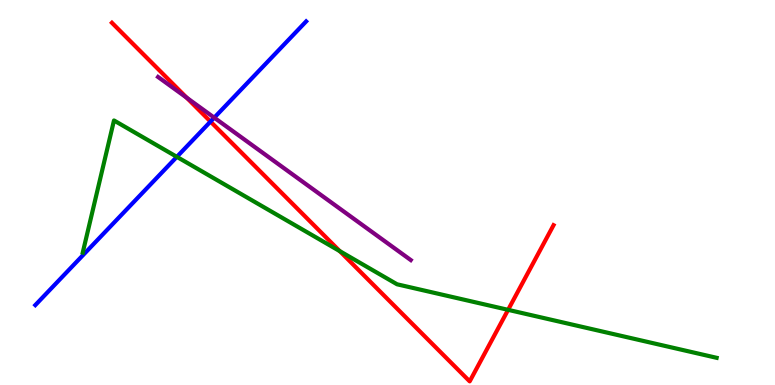[{'lines': ['blue', 'red'], 'intersections': [{'x': 2.72, 'y': 6.84}]}, {'lines': ['green', 'red'], 'intersections': [{'x': 4.38, 'y': 3.48}, {'x': 6.56, 'y': 1.95}]}, {'lines': ['purple', 'red'], 'intersections': [{'x': 2.41, 'y': 7.46}]}, {'lines': ['blue', 'green'], 'intersections': [{'x': 2.28, 'y': 5.93}]}, {'lines': ['blue', 'purple'], 'intersections': [{'x': 2.76, 'y': 6.94}]}, {'lines': ['green', 'purple'], 'intersections': []}]